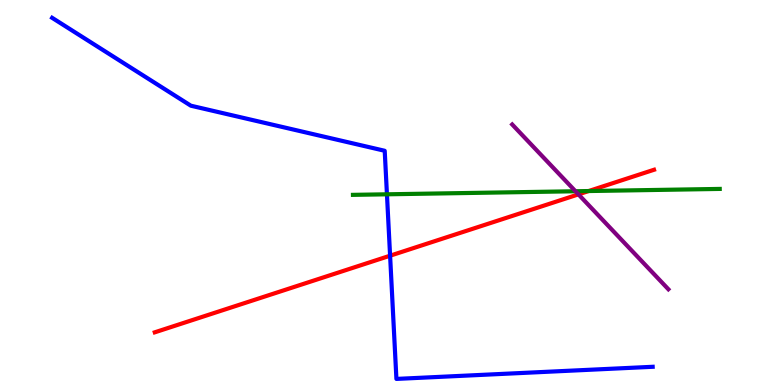[{'lines': ['blue', 'red'], 'intersections': [{'x': 5.03, 'y': 3.36}]}, {'lines': ['green', 'red'], 'intersections': [{'x': 7.6, 'y': 5.04}]}, {'lines': ['purple', 'red'], 'intersections': [{'x': 7.46, 'y': 4.95}]}, {'lines': ['blue', 'green'], 'intersections': [{'x': 4.99, 'y': 4.95}]}, {'lines': ['blue', 'purple'], 'intersections': []}, {'lines': ['green', 'purple'], 'intersections': [{'x': 7.43, 'y': 5.03}]}]